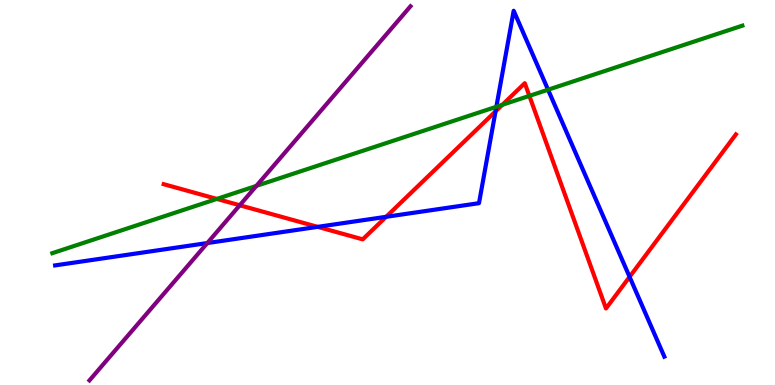[{'lines': ['blue', 'red'], 'intersections': [{'x': 4.1, 'y': 4.11}, {'x': 4.98, 'y': 4.37}, {'x': 6.39, 'y': 7.11}, {'x': 8.12, 'y': 2.81}]}, {'lines': ['green', 'red'], 'intersections': [{'x': 2.8, 'y': 4.83}, {'x': 6.48, 'y': 7.28}, {'x': 6.83, 'y': 7.51}]}, {'lines': ['purple', 'red'], 'intersections': [{'x': 3.09, 'y': 4.67}]}, {'lines': ['blue', 'green'], 'intersections': [{'x': 6.4, 'y': 7.23}, {'x': 7.07, 'y': 7.67}]}, {'lines': ['blue', 'purple'], 'intersections': [{'x': 2.68, 'y': 3.69}]}, {'lines': ['green', 'purple'], 'intersections': [{'x': 3.31, 'y': 5.17}]}]